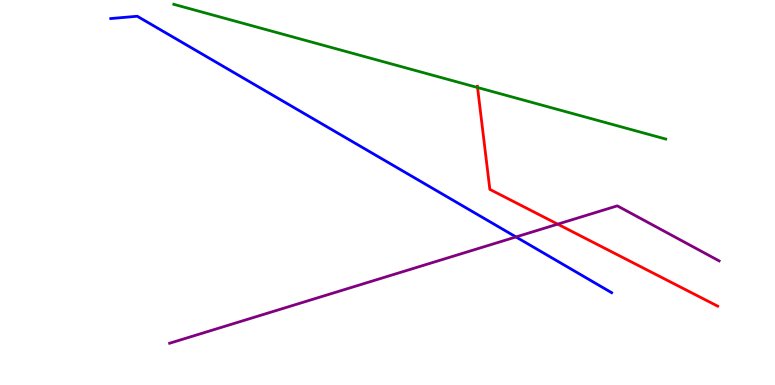[{'lines': ['blue', 'red'], 'intersections': []}, {'lines': ['green', 'red'], 'intersections': [{'x': 6.16, 'y': 7.73}]}, {'lines': ['purple', 'red'], 'intersections': [{'x': 7.2, 'y': 4.18}]}, {'lines': ['blue', 'green'], 'intersections': []}, {'lines': ['blue', 'purple'], 'intersections': [{'x': 6.66, 'y': 3.85}]}, {'lines': ['green', 'purple'], 'intersections': []}]